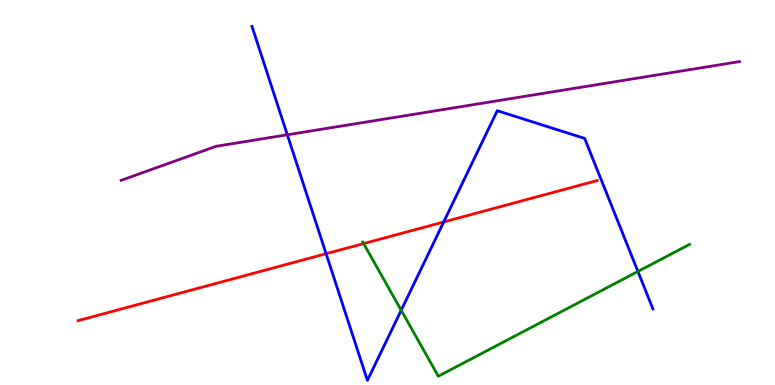[{'lines': ['blue', 'red'], 'intersections': [{'x': 4.21, 'y': 3.41}, {'x': 5.73, 'y': 4.23}]}, {'lines': ['green', 'red'], 'intersections': [{'x': 4.69, 'y': 3.67}]}, {'lines': ['purple', 'red'], 'intersections': []}, {'lines': ['blue', 'green'], 'intersections': [{'x': 5.18, 'y': 1.94}, {'x': 8.23, 'y': 2.95}]}, {'lines': ['blue', 'purple'], 'intersections': [{'x': 3.71, 'y': 6.5}]}, {'lines': ['green', 'purple'], 'intersections': []}]